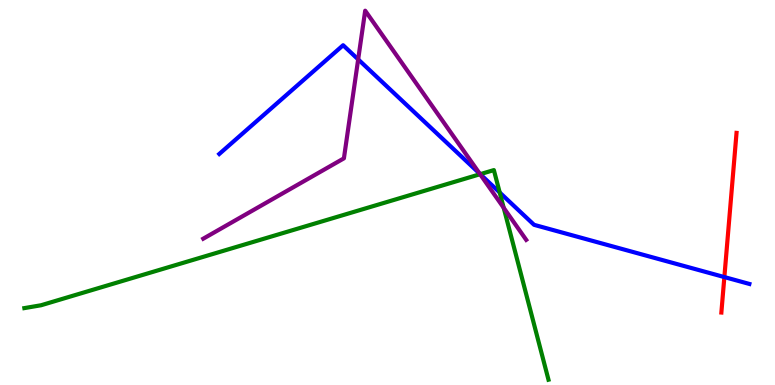[{'lines': ['blue', 'red'], 'intersections': [{'x': 9.35, 'y': 2.8}]}, {'lines': ['green', 'red'], 'intersections': []}, {'lines': ['purple', 'red'], 'intersections': []}, {'lines': ['blue', 'green'], 'intersections': [{'x': 6.2, 'y': 5.48}, {'x': 6.45, 'y': 5.0}]}, {'lines': ['blue', 'purple'], 'intersections': [{'x': 4.62, 'y': 8.46}, {'x': 6.19, 'y': 5.49}]}, {'lines': ['green', 'purple'], 'intersections': [{'x': 6.19, 'y': 5.48}, {'x': 6.5, 'y': 4.6}]}]